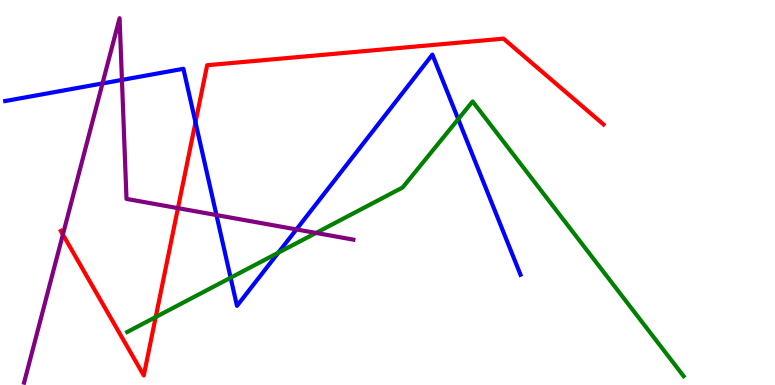[{'lines': ['blue', 'red'], 'intersections': [{'x': 2.52, 'y': 6.82}]}, {'lines': ['green', 'red'], 'intersections': [{'x': 2.01, 'y': 1.77}]}, {'lines': ['purple', 'red'], 'intersections': [{'x': 0.811, 'y': 3.91}, {'x': 2.3, 'y': 4.59}]}, {'lines': ['blue', 'green'], 'intersections': [{'x': 2.98, 'y': 2.79}, {'x': 3.59, 'y': 3.44}, {'x': 5.91, 'y': 6.91}]}, {'lines': ['blue', 'purple'], 'intersections': [{'x': 1.32, 'y': 7.83}, {'x': 1.57, 'y': 7.92}, {'x': 2.79, 'y': 4.41}, {'x': 3.82, 'y': 4.04}]}, {'lines': ['green', 'purple'], 'intersections': [{'x': 4.08, 'y': 3.95}]}]